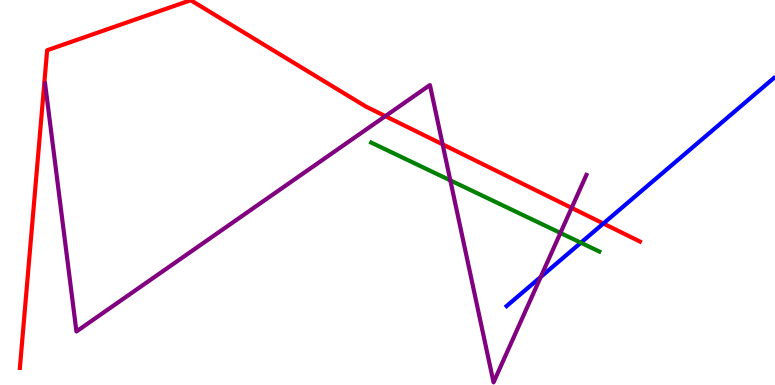[{'lines': ['blue', 'red'], 'intersections': [{'x': 7.79, 'y': 4.19}]}, {'lines': ['green', 'red'], 'intersections': []}, {'lines': ['purple', 'red'], 'intersections': [{'x': 4.97, 'y': 6.98}, {'x': 5.71, 'y': 6.25}, {'x': 7.38, 'y': 4.6}]}, {'lines': ['blue', 'green'], 'intersections': [{'x': 7.5, 'y': 3.7}]}, {'lines': ['blue', 'purple'], 'intersections': [{'x': 6.98, 'y': 2.81}]}, {'lines': ['green', 'purple'], 'intersections': [{'x': 5.81, 'y': 5.31}, {'x': 7.23, 'y': 3.95}]}]